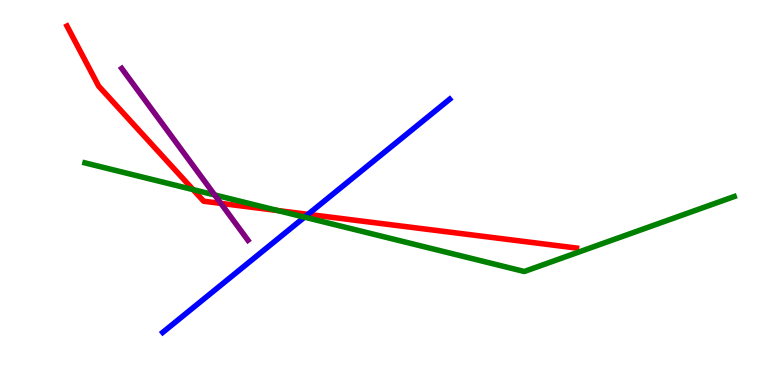[{'lines': ['blue', 'red'], 'intersections': [{'x': 3.97, 'y': 4.43}]}, {'lines': ['green', 'red'], 'intersections': [{'x': 2.49, 'y': 5.08}, {'x': 3.58, 'y': 4.53}]}, {'lines': ['purple', 'red'], 'intersections': [{'x': 2.85, 'y': 4.72}]}, {'lines': ['blue', 'green'], 'intersections': [{'x': 3.93, 'y': 4.36}]}, {'lines': ['blue', 'purple'], 'intersections': []}, {'lines': ['green', 'purple'], 'intersections': [{'x': 2.77, 'y': 4.94}]}]